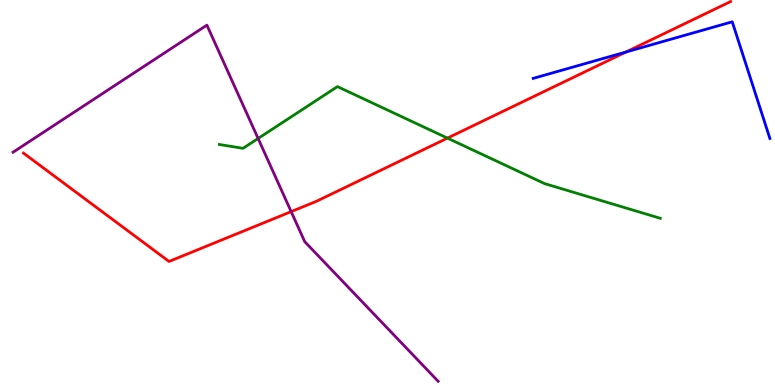[{'lines': ['blue', 'red'], 'intersections': [{'x': 8.08, 'y': 8.65}]}, {'lines': ['green', 'red'], 'intersections': [{'x': 5.77, 'y': 6.41}]}, {'lines': ['purple', 'red'], 'intersections': [{'x': 3.76, 'y': 4.5}]}, {'lines': ['blue', 'green'], 'intersections': []}, {'lines': ['blue', 'purple'], 'intersections': []}, {'lines': ['green', 'purple'], 'intersections': [{'x': 3.33, 'y': 6.4}]}]